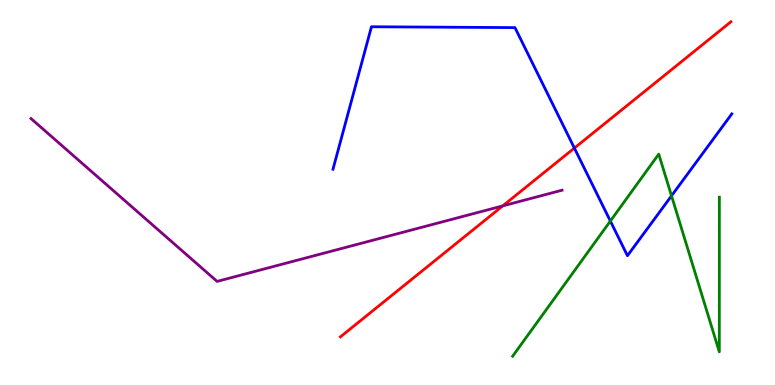[{'lines': ['blue', 'red'], 'intersections': [{'x': 7.41, 'y': 6.15}]}, {'lines': ['green', 'red'], 'intersections': []}, {'lines': ['purple', 'red'], 'intersections': [{'x': 6.49, 'y': 4.65}]}, {'lines': ['blue', 'green'], 'intersections': [{'x': 7.88, 'y': 4.26}, {'x': 8.66, 'y': 4.91}]}, {'lines': ['blue', 'purple'], 'intersections': []}, {'lines': ['green', 'purple'], 'intersections': []}]